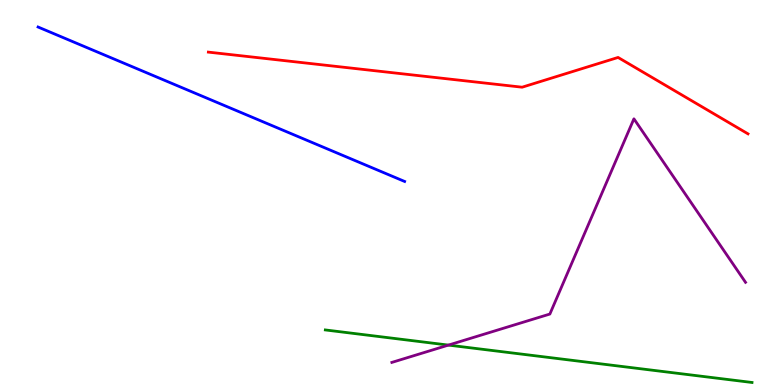[{'lines': ['blue', 'red'], 'intersections': []}, {'lines': ['green', 'red'], 'intersections': []}, {'lines': ['purple', 'red'], 'intersections': []}, {'lines': ['blue', 'green'], 'intersections': []}, {'lines': ['blue', 'purple'], 'intersections': []}, {'lines': ['green', 'purple'], 'intersections': [{'x': 5.79, 'y': 1.04}]}]